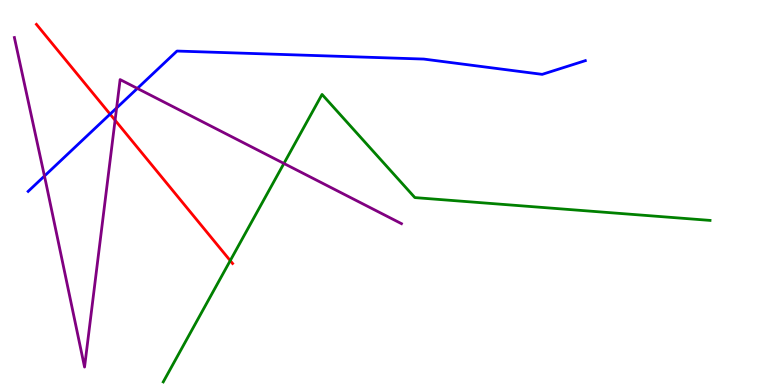[{'lines': ['blue', 'red'], 'intersections': [{'x': 1.42, 'y': 7.04}]}, {'lines': ['green', 'red'], 'intersections': [{'x': 2.97, 'y': 3.23}]}, {'lines': ['purple', 'red'], 'intersections': [{'x': 1.48, 'y': 6.88}]}, {'lines': ['blue', 'green'], 'intersections': []}, {'lines': ['blue', 'purple'], 'intersections': [{'x': 0.574, 'y': 5.43}, {'x': 1.5, 'y': 7.2}, {'x': 1.77, 'y': 7.7}]}, {'lines': ['green', 'purple'], 'intersections': [{'x': 3.66, 'y': 5.75}]}]